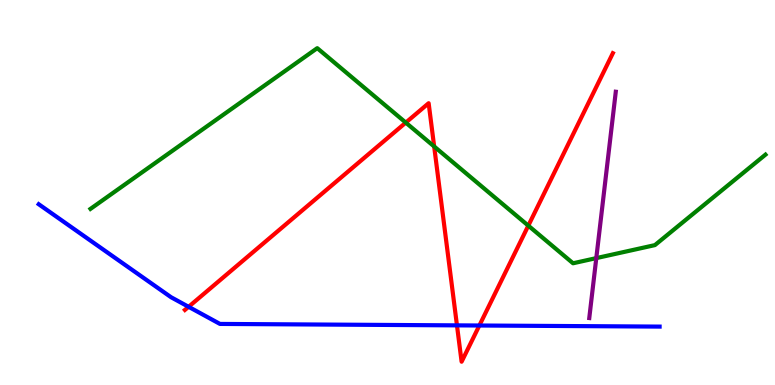[{'lines': ['blue', 'red'], 'intersections': [{'x': 2.43, 'y': 2.03}, {'x': 5.9, 'y': 1.55}, {'x': 6.19, 'y': 1.55}]}, {'lines': ['green', 'red'], 'intersections': [{'x': 5.24, 'y': 6.82}, {'x': 5.6, 'y': 6.2}, {'x': 6.82, 'y': 4.14}]}, {'lines': ['purple', 'red'], 'intersections': []}, {'lines': ['blue', 'green'], 'intersections': []}, {'lines': ['blue', 'purple'], 'intersections': []}, {'lines': ['green', 'purple'], 'intersections': [{'x': 7.69, 'y': 3.3}]}]